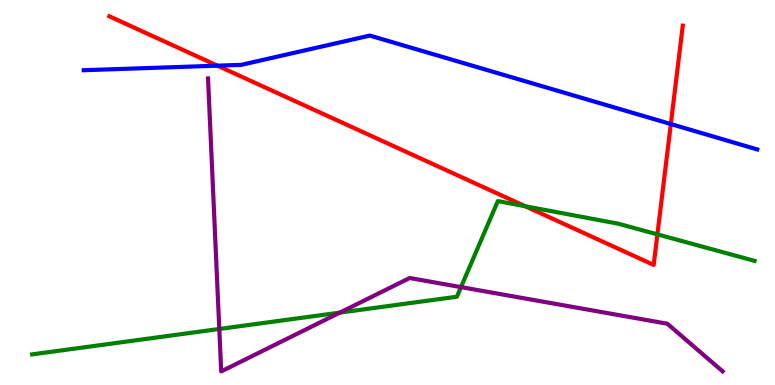[{'lines': ['blue', 'red'], 'intersections': [{'x': 2.81, 'y': 8.29}, {'x': 8.66, 'y': 6.78}]}, {'lines': ['green', 'red'], 'intersections': [{'x': 6.78, 'y': 4.64}, {'x': 8.48, 'y': 3.91}]}, {'lines': ['purple', 'red'], 'intersections': []}, {'lines': ['blue', 'green'], 'intersections': []}, {'lines': ['blue', 'purple'], 'intersections': []}, {'lines': ['green', 'purple'], 'intersections': [{'x': 2.83, 'y': 1.46}, {'x': 4.39, 'y': 1.88}, {'x': 5.95, 'y': 2.54}]}]